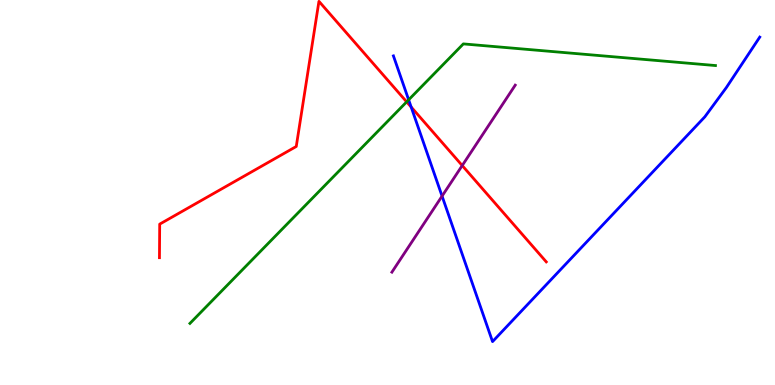[{'lines': ['blue', 'red'], 'intersections': [{'x': 5.31, 'y': 7.22}]}, {'lines': ['green', 'red'], 'intersections': [{'x': 5.25, 'y': 7.35}]}, {'lines': ['purple', 'red'], 'intersections': [{'x': 5.96, 'y': 5.7}]}, {'lines': ['blue', 'green'], 'intersections': [{'x': 5.27, 'y': 7.41}]}, {'lines': ['blue', 'purple'], 'intersections': [{'x': 5.7, 'y': 4.91}]}, {'lines': ['green', 'purple'], 'intersections': []}]